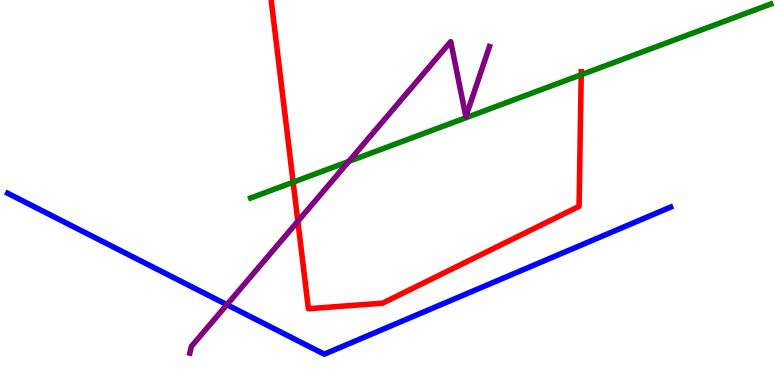[{'lines': ['blue', 'red'], 'intersections': []}, {'lines': ['green', 'red'], 'intersections': [{'x': 3.78, 'y': 5.27}, {'x': 7.5, 'y': 8.06}]}, {'lines': ['purple', 'red'], 'intersections': [{'x': 3.84, 'y': 4.25}]}, {'lines': ['blue', 'green'], 'intersections': []}, {'lines': ['blue', 'purple'], 'intersections': [{'x': 2.93, 'y': 2.09}]}, {'lines': ['green', 'purple'], 'intersections': [{'x': 4.5, 'y': 5.81}]}]